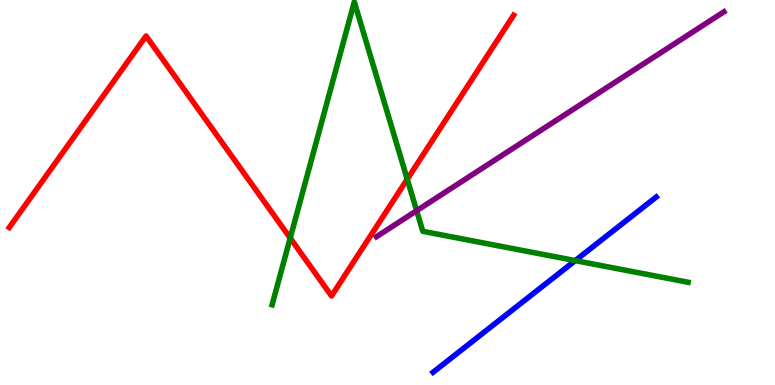[{'lines': ['blue', 'red'], 'intersections': []}, {'lines': ['green', 'red'], 'intersections': [{'x': 3.74, 'y': 3.82}, {'x': 5.25, 'y': 5.35}]}, {'lines': ['purple', 'red'], 'intersections': []}, {'lines': ['blue', 'green'], 'intersections': [{'x': 7.42, 'y': 3.23}]}, {'lines': ['blue', 'purple'], 'intersections': []}, {'lines': ['green', 'purple'], 'intersections': [{'x': 5.38, 'y': 4.53}]}]